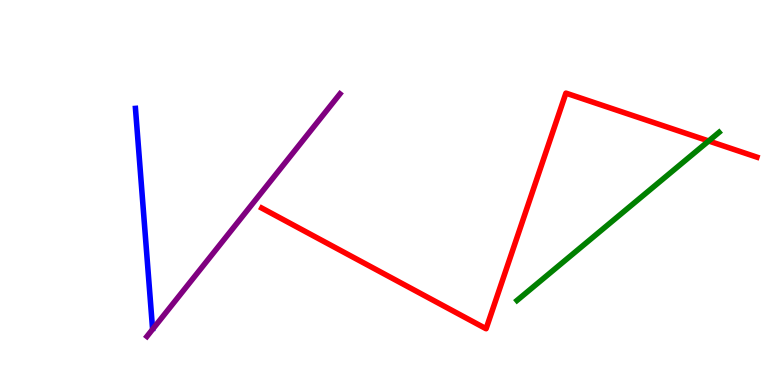[{'lines': ['blue', 'red'], 'intersections': []}, {'lines': ['green', 'red'], 'intersections': [{'x': 9.14, 'y': 6.34}]}, {'lines': ['purple', 'red'], 'intersections': []}, {'lines': ['blue', 'green'], 'intersections': []}, {'lines': ['blue', 'purple'], 'intersections': []}, {'lines': ['green', 'purple'], 'intersections': []}]